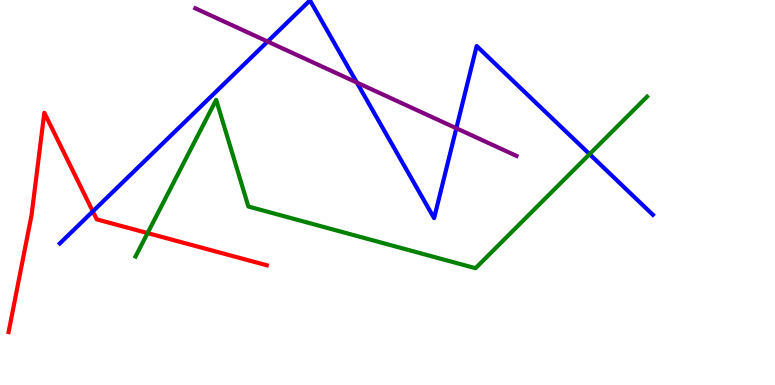[{'lines': ['blue', 'red'], 'intersections': [{'x': 1.2, 'y': 4.51}]}, {'lines': ['green', 'red'], 'intersections': [{'x': 1.9, 'y': 3.95}]}, {'lines': ['purple', 'red'], 'intersections': []}, {'lines': ['blue', 'green'], 'intersections': [{'x': 7.61, 'y': 6.0}]}, {'lines': ['blue', 'purple'], 'intersections': [{'x': 3.45, 'y': 8.92}, {'x': 4.6, 'y': 7.86}, {'x': 5.89, 'y': 6.67}]}, {'lines': ['green', 'purple'], 'intersections': []}]